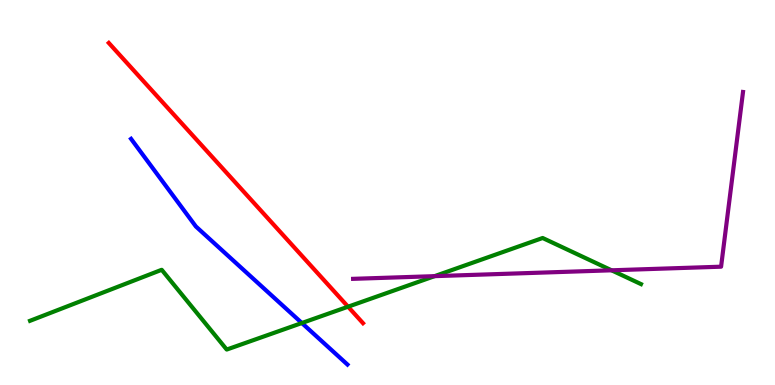[{'lines': ['blue', 'red'], 'intersections': []}, {'lines': ['green', 'red'], 'intersections': [{'x': 4.49, 'y': 2.03}]}, {'lines': ['purple', 'red'], 'intersections': []}, {'lines': ['blue', 'green'], 'intersections': [{'x': 3.9, 'y': 1.61}]}, {'lines': ['blue', 'purple'], 'intersections': []}, {'lines': ['green', 'purple'], 'intersections': [{'x': 5.61, 'y': 2.83}, {'x': 7.89, 'y': 2.98}]}]